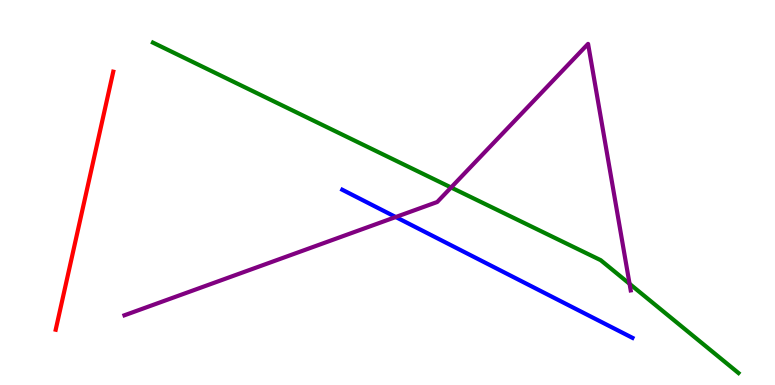[{'lines': ['blue', 'red'], 'intersections': []}, {'lines': ['green', 'red'], 'intersections': []}, {'lines': ['purple', 'red'], 'intersections': []}, {'lines': ['blue', 'green'], 'intersections': []}, {'lines': ['blue', 'purple'], 'intersections': [{'x': 5.11, 'y': 4.36}]}, {'lines': ['green', 'purple'], 'intersections': [{'x': 5.82, 'y': 5.13}, {'x': 8.12, 'y': 2.63}]}]